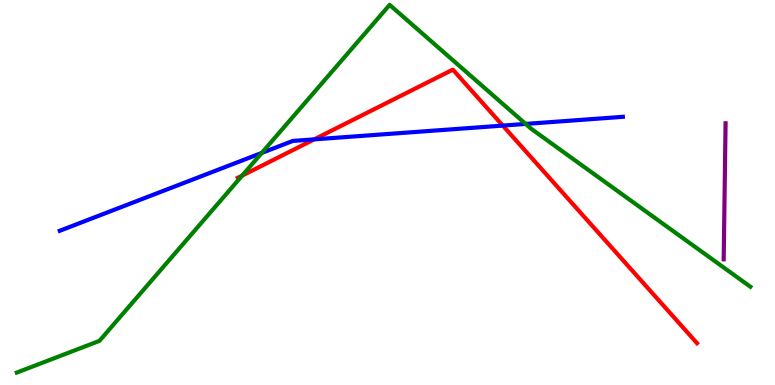[{'lines': ['blue', 'red'], 'intersections': [{'x': 4.05, 'y': 6.38}, {'x': 6.49, 'y': 6.74}]}, {'lines': ['green', 'red'], 'intersections': [{'x': 3.13, 'y': 5.44}]}, {'lines': ['purple', 'red'], 'intersections': []}, {'lines': ['blue', 'green'], 'intersections': [{'x': 3.38, 'y': 6.03}, {'x': 6.78, 'y': 6.78}]}, {'lines': ['blue', 'purple'], 'intersections': []}, {'lines': ['green', 'purple'], 'intersections': []}]